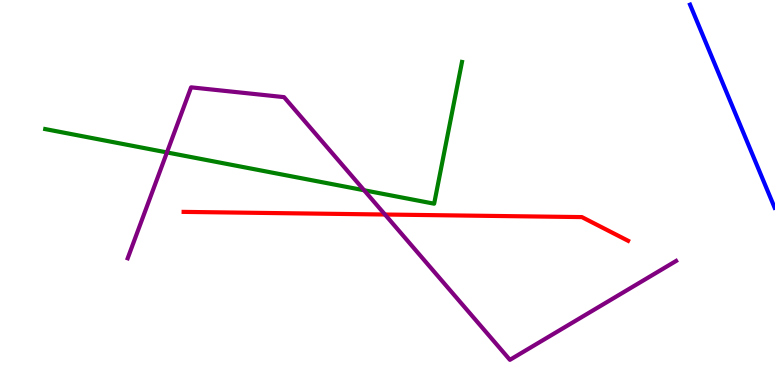[{'lines': ['blue', 'red'], 'intersections': []}, {'lines': ['green', 'red'], 'intersections': []}, {'lines': ['purple', 'red'], 'intersections': [{'x': 4.97, 'y': 4.43}]}, {'lines': ['blue', 'green'], 'intersections': []}, {'lines': ['blue', 'purple'], 'intersections': []}, {'lines': ['green', 'purple'], 'intersections': [{'x': 2.15, 'y': 6.04}, {'x': 4.7, 'y': 5.06}]}]